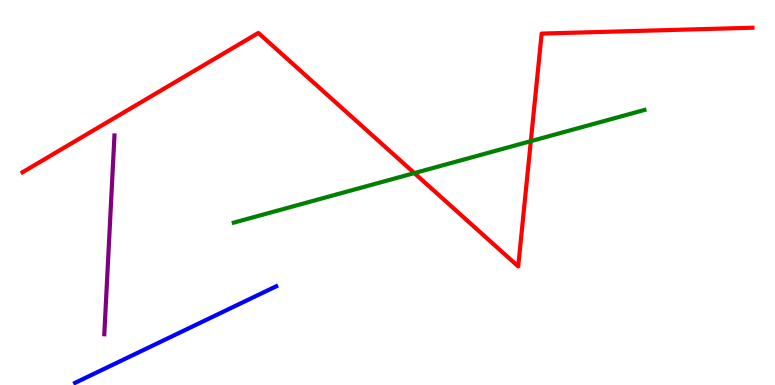[{'lines': ['blue', 'red'], 'intersections': []}, {'lines': ['green', 'red'], 'intersections': [{'x': 5.35, 'y': 5.5}, {'x': 6.85, 'y': 6.33}]}, {'lines': ['purple', 'red'], 'intersections': []}, {'lines': ['blue', 'green'], 'intersections': []}, {'lines': ['blue', 'purple'], 'intersections': []}, {'lines': ['green', 'purple'], 'intersections': []}]